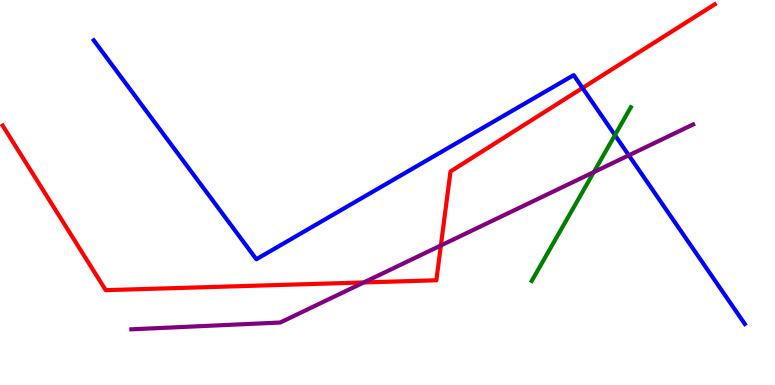[{'lines': ['blue', 'red'], 'intersections': [{'x': 7.52, 'y': 7.72}]}, {'lines': ['green', 'red'], 'intersections': []}, {'lines': ['purple', 'red'], 'intersections': [{'x': 4.69, 'y': 2.66}, {'x': 5.69, 'y': 3.62}]}, {'lines': ['blue', 'green'], 'intersections': [{'x': 7.93, 'y': 6.49}]}, {'lines': ['blue', 'purple'], 'intersections': [{'x': 8.11, 'y': 5.97}]}, {'lines': ['green', 'purple'], 'intersections': [{'x': 7.66, 'y': 5.53}]}]